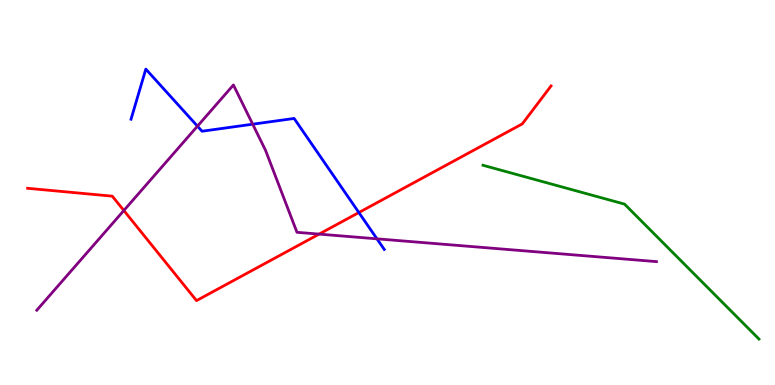[{'lines': ['blue', 'red'], 'intersections': [{'x': 4.63, 'y': 4.48}]}, {'lines': ['green', 'red'], 'intersections': []}, {'lines': ['purple', 'red'], 'intersections': [{'x': 1.6, 'y': 4.53}, {'x': 4.12, 'y': 3.92}]}, {'lines': ['blue', 'green'], 'intersections': []}, {'lines': ['blue', 'purple'], 'intersections': [{'x': 2.55, 'y': 6.72}, {'x': 3.26, 'y': 6.77}, {'x': 4.86, 'y': 3.8}]}, {'lines': ['green', 'purple'], 'intersections': []}]